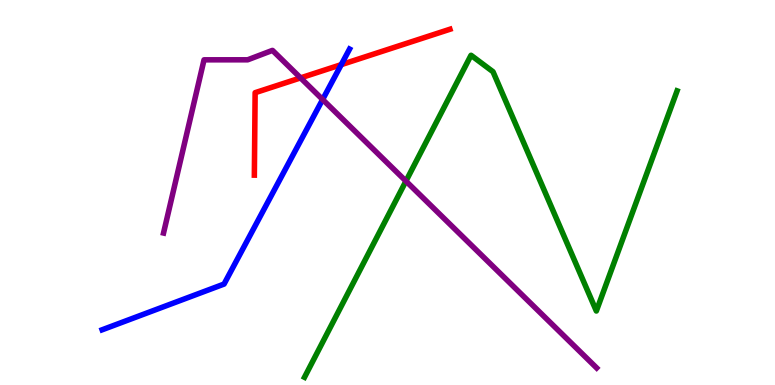[{'lines': ['blue', 'red'], 'intersections': [{'x': 4.4, 'y': 8.32}]}, {'lines': ['green', 'red'], 'intersections': []}, {'lines': ['purple', 'red'], 'intersections': [{'x': 3.88, 'y': 7.98}]}, {'lines': ['blue', 'green'], 'intersections': []}, {'lines': ['blue', 'purple'], 'intersections': [{'x': 4.16, 'y': 7.42}]}, {'lines': ['green', 'purple'], 'intersections': [{'x': 5.24, 'y': 5.3}]}]